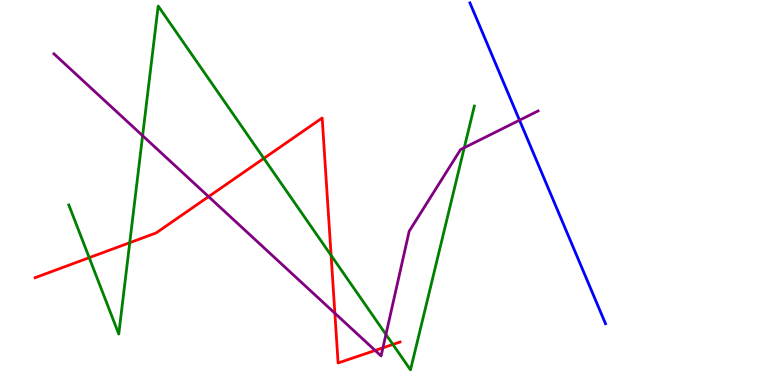[{'lines': ['blue', 'red'], 'intersections': []}, {'lines': ['green', 'red'], 'intersections': [{'x': 1.15, 'y': 3.31}, {'x': 1.67, 'y': 3.7}, {'x': 3.4, 'y': 5.89}, {'x': 4.27, 'y': 3.37}, {'x': 5.07, 'y': 1.05}]}, {'lines': ['purple', 'red'], 'intersections': [{'x': 2.69, 'y': 4.89}, {'x': 4.32, 'y': 1.86}, {'x': 4.84, 'y': 0.897}, {'x': 4.94, 'y': 0.966}]}, {'lines': ['blue', 'green'], 'intersections': []}, {'lines': ['blue', 'purple'], 'intersections': [{'x': 6.7, 'y': 6.88}]}, {'lines': ['green', 'purple'], 'intersections': [{'x': 1.84, 'y': 6.48}, {'x': 4.98, 'y': 1.31}, {'x': 5.99, 'y': 6.16}]}]